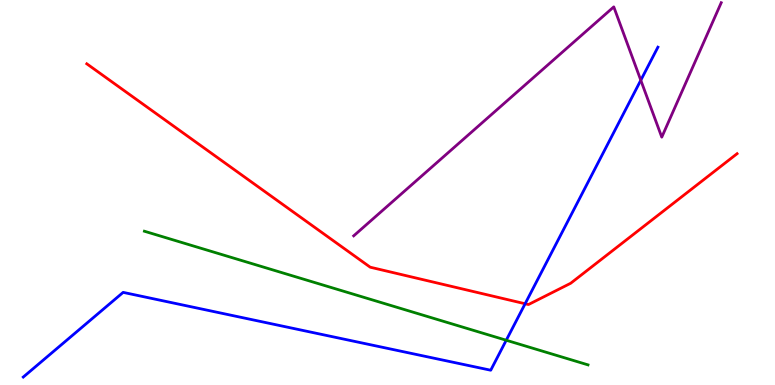[{'lines': ['blue', 'red'], 'intersections': [{'x': 6.78, 'y': 2.11}]}, {'lines': ['green', 'red'], 'intersections': []}, {'lines': ['purple', 'red'], 'intersections': []}, {'lines': ['blue', 'green'], 'intersections': [{'x': 6.53, 'y': 1.16}]}, {'lines': ['blue', 'purple'], 'intersections': [{'x': 8.27, 'y': 7.92}]}, {'lines': ['green', 'purple'], 'intersections': []}]